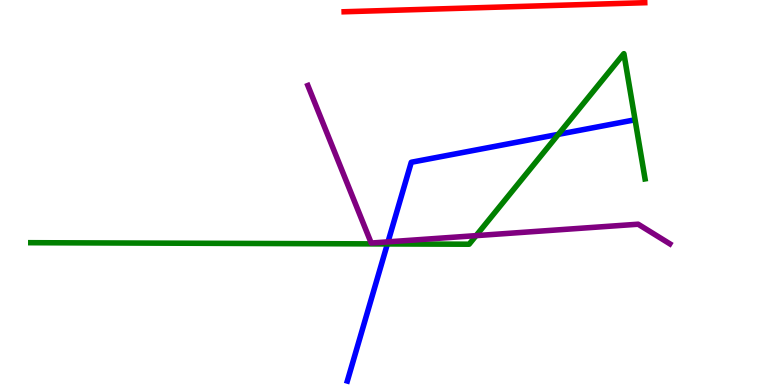[{'lines': ['blue', 'red'], 'intersections': []}, {'lines': ['green', 'red'], 'intersections': []}, {'lines': ['purple', 'red'], 'intersections': []}, {'lines': ['blue', 'green'], 'intersections': [{'x': 5.0, 'y': 3.66}, {'x': 7.2, 'y': 6.51}]}, {'lines': ['blue', 'purple'], 'intersections': [{'x': 5.01, 'y': 3.72}]}, {'lines': ['green', 'purple'], 'intersections': [{'x': 6.14, 'y': 3.88}]}]